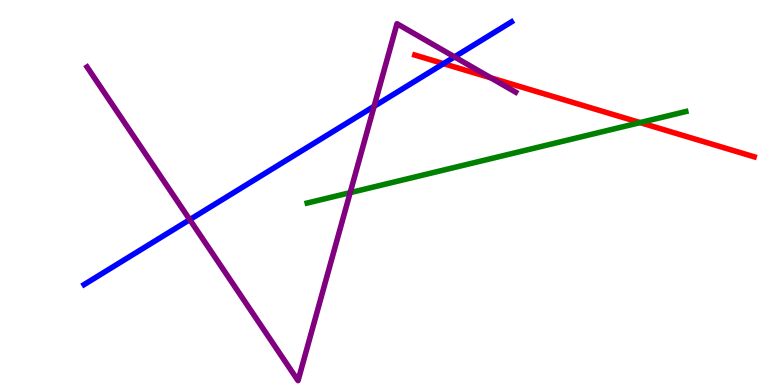[{'lines': ['blue', 'red'], 'intersections': [{'x': 5.72, 'y': 8.35}]}, {'lines': ['green', 'red'], 'intersections': [{'x': 8.26, 'y': 6.82}]}, {'lines': ['purple', 'red'], 'intersections': [{'x': 6.33, 'y': 7.98}]}, {'lines': ['blue', 'green'], 'intersections': []}, {'lines': ['blue', 'purple'], 'intersections': [{'x': 2.45, 'y': 4.3}, {'x': 4.83, 'y': 7.24}, {'x': 5.86, 'y': 8.52}]}, {'lines': ['green', 'purple'], 'intersections': [{'x': 4.52, 'y': 5.0}]}]